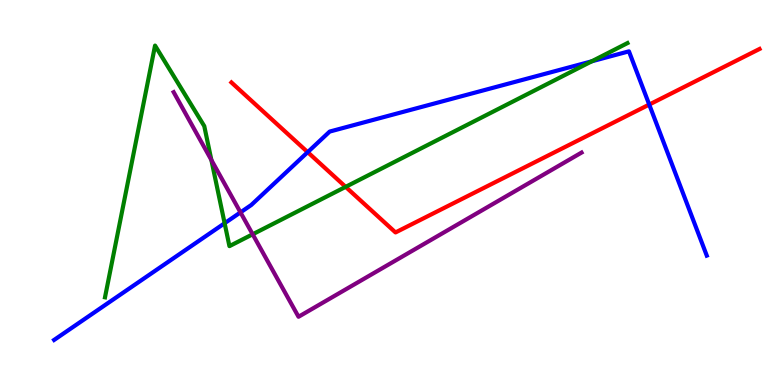[{'lines': ['blue', 'red'], 'intersections': [{'x': 3.97, 'y': 6.05}, {'x': 8.38, 'y': 7.28}]}, {'lines': ['green', 'red'], 'intersections': [{'x': 4.46, 'y': 5.15}]}, {'lines': ['purple', 'red'], 'intersections': []}, {'lines': ['blue', 'green'], 'intersections': [{'x': 2.9, 'y': 4.2}, {'x': 7.64, 'y': 8.41}]}, {'lines': ['blue', 'purple'], 'intersections': [{'x': 3.1, 'y': 4.48}]}, {'lines': ['green', 'purple'], 'intersections': [{'x': 2.73, 'y': 5.84}, {'x': 3.26, 'y': 3.91}]}]